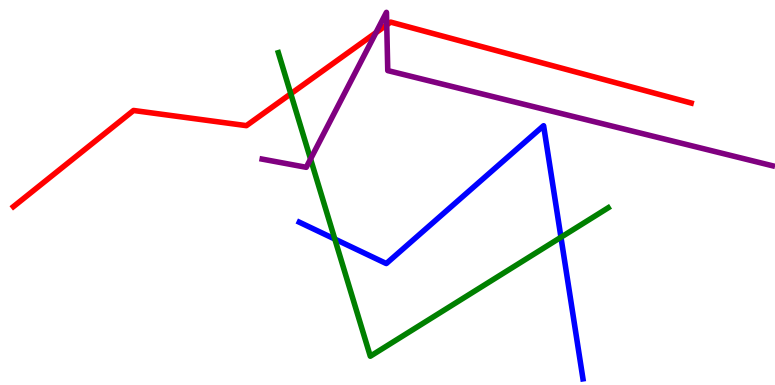[{'lines': ['blue', 'red'], 'intersections': []}, {'lines': ['green', 'red'], 'intersections': [{'x': 3.75, 'y': 7.56}]}, {'lines': ['purple', 'red'], 'intersections': [{'x': 4.85, 'y': 9.15}, {'x': 4.99, 'y': 9.35}]}, {'lines': ['blue', 'green'], 'intersections': [{'x': 4.32, 'y': 3.79}, {'x': 7.24, 'y': 3.84}]}, {'lines': ['blue', 'purple'], 'intersections': []}, {'lines': ['green', 'purple'], 'intersections': [{'x': 4.01, 'y': 5.87}]}]